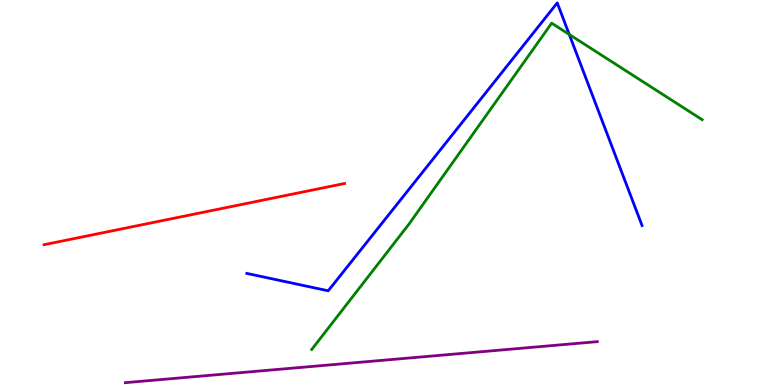[{'lines': ['blue', 'red'], 'intersections': []}, {'lines': ['green', 'red'], 'intersections': []}, {'lines': ['purple', 'red'], 'intersections': []}, {'lines': ['blue', 'green'], 'intersections': [{'x': 7.35, 'y': 9.11}]}, {'lines': ['blue', 'purple'], 'intersections': []}, {'lines': ['green', 'purple'], 'intersections': []}]